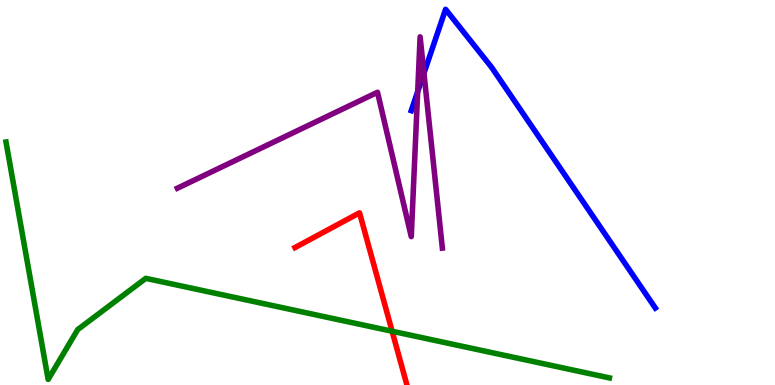[{'lines': ['blue', 'red'], 'intersections': []}, {'lines': ['green', 'red'], 'intersections': [{'x': 5.06, 'y': 1.4}]}, {'lines': ['purple', 'red'], 'intersections': []}, {'lines': ['blue', 'green'], 'intersections': []}, {'lines': ['blue', 'purple'], 'intersections': [{'x': 5.39, 'y': 7.62}, {'x': 5.47, 'y': 8.1}]}, {'lines': ['green', 'purple'], 'intersections': []}]